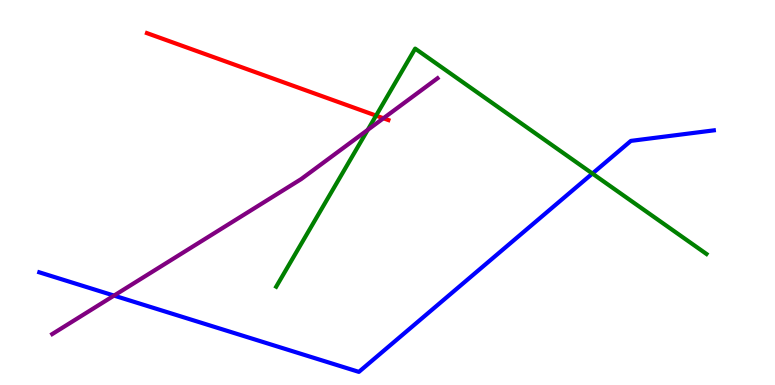[{'lines': ['blue', 'red'], 'intersections': []}, {'lines': ['green', 'red'], 'intersections': [{'x': 4.85, 'y': 7.0}]}, {'lines': ['purple', 'red'], 'intersections': [{'x': 4.95, 'y': 6.93}]}, {'lines': ['blue', 'green'], 'intersections': [{'x': 7.64, 'y': 5.49}]}, {'lines': ['blue', 'purple'], 'intersections': [{'x': 1.47, 'y': 2.32}]}, {'lines': ['green', 'purple'], 'intersections': [{'x': 4.75, 'y': 6.63}]}]